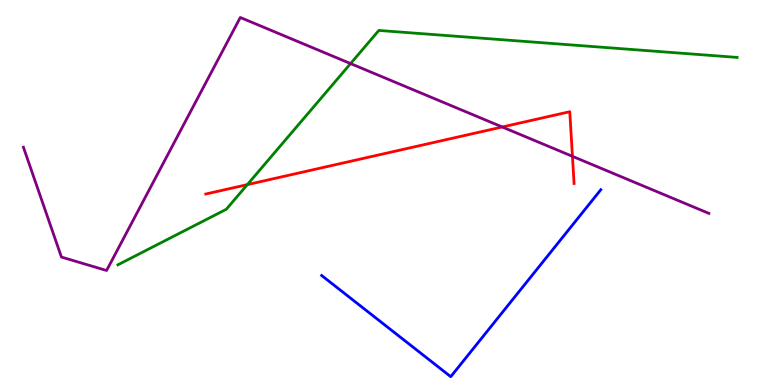[{'lines': ['blue', 'red'], 'intersections': []}, {'lines': ['green', 'red'], 'intersections': [{'x': 3.19, 'y': 5.2}]}, {'lines': ['purple', 'red'], 'intersections': [{'x': 6.48, 'y': 6.7}, {'x': 7.39, 'y': 5.94}]}, {'lines': ['blue', 'green'], 'intersections': []}, {'lines': ['blue', 'purple'], 'intersections': []}, {'lines': ['green', 'purple'], 'intersections': [{'x': 4.52, 'y': 8.35}]}]